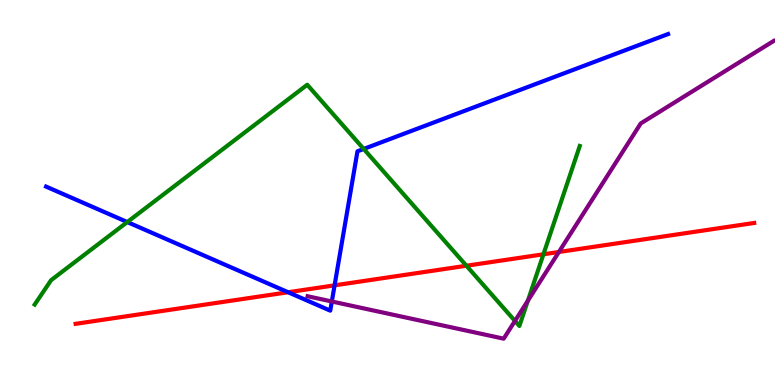[{'lines': ['blue', 'red'], 'intersections': [{'x': 3.72, 'y': 2.41}, {'x': 4.32, 'y': 2.59}]}, {'lines': ['green', 'red'], 'intersections': [{'x': 6.02, 'y': 3.1}, {'x': 7.01, 'y': 3.4}]}, {'lines': ['purple', 'red'], 'intersections': [{'x': 7.21, 'y': 3.45}]}, {'lines': ['blue', 'green'], 'intersections': [{'x': 1.64, 'y': 4.23}, {'x': 4.69, 'y': 6.13}]}, {'lines': ['blue', 'purple'], 'intersections': [{'x': 4.28, 'y': 2.17}]}, {'lines': ['green', 'purple'], 'intersections': [{'x': 6.64, 'y': 1.66}, {'x': 6.81, 'y': 2.19}]}]